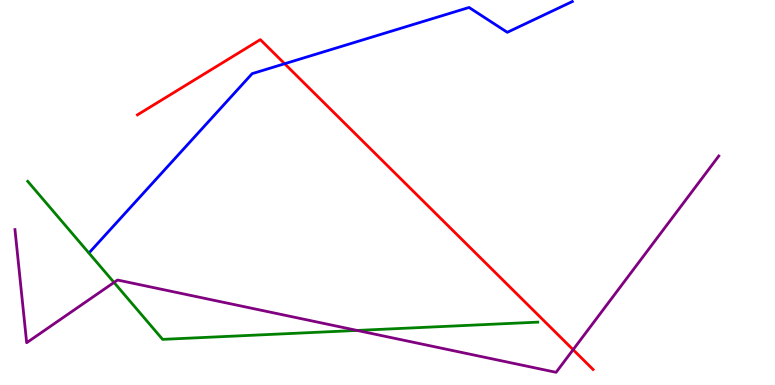[{'lines': ['blue', 'red'], 'intersections': [{'x': 3.67, 'y': 8.34}]}, {'lines': ['green', 'red'], 'intersections': []}, {'lines': ['purple', 'red'], 'intersections': [{'x': 7.4, 'y': 0.917}]}, {'lines': ['blue', 'green'], 'intersections': []}, {'lines': ['blue', 'purple'], 'intersections': []}, {'lines': ['green', 'purple'], 'intersections': [{'x': 1.47, 'y': 2.66}, {'x': 4.61, 'y': 1.42}]}]